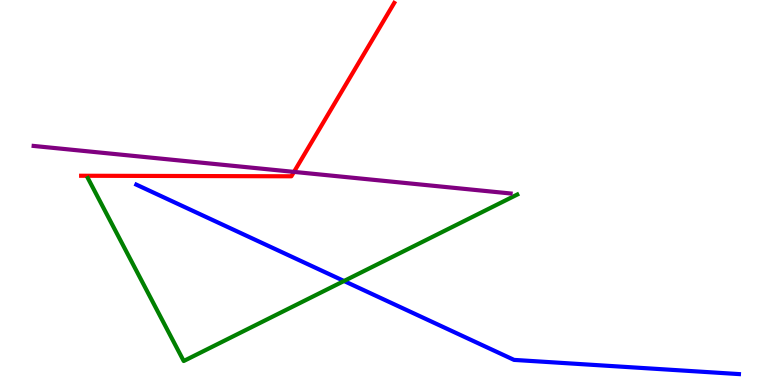[{'lines': ['blue', 'red'], 'intersections': []}, {'lines': ['green', 'red'], 'intersections': []}, {'lines': ['purple', 'red'], 'intersections': [{'x': 3.79, 'y': 5.54}]}, {'lines': ['blue', 'green'], 'intersections': [{'x': 4.44, 'y': 2.7}]}, {'lines': ['blue', 'purple'], 'intersections': []}, {'lines': ['green', 'purple'], 'intersections': []}]